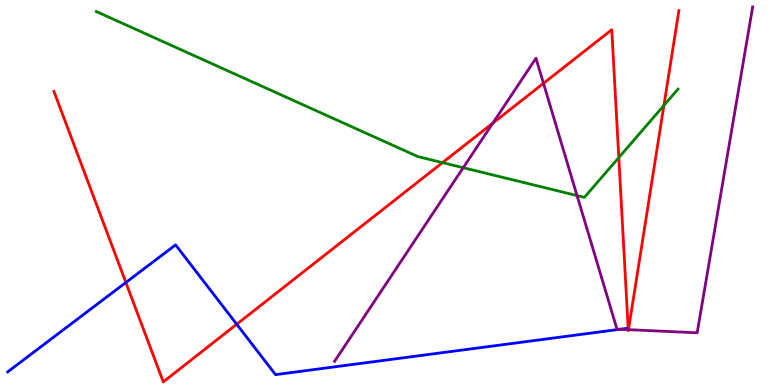[{'lines': ['blue', 'red'], 'intersections': [{'x': 1.62, 'y': 2.66}, {'x': 3.05, 'y': 1.58}]}, {'lines': ['green', 'red'], 'intersections': [{'x': 5.71, 'y': 5.78}, {'x': 7.98, 'y': 5.91}, {'x': 8.57, 'y': 7.26}]}, {'lines': ['purple', 'red'], 'intersections': [{'x': 6.36, 'y': 6.8}, {'x': 7.01, 'y': 7.84}, {'x': 8.11, 'y': 1.44}, {'x': 8.11, 'y': 1.44}]}, {'lines': ['blue', 'green'], 'intersections': []}, {'lines': ['blue', 'purple'], 'intersections': [{'x': 8.0, 'y': 1.45}]}, {'lines': ['green', 'purple'], 'intersections': [{'x': 5.98, 'y': 5.64}, {'x': 7.45, 'y': 4.92}]}]